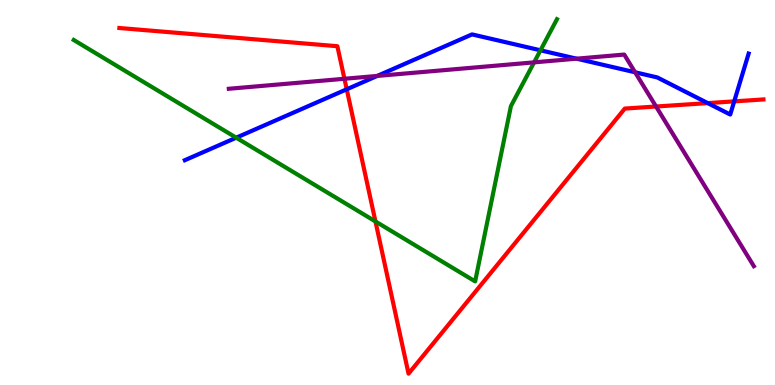[{'lines': ['blue', 'red'], 'intersections': [{'x': 4.47, 'y': 7.68}, {'x': 9.13, 'y': 7.32}, {'x': 9.47, 'y': 7.37}]}, {'lines': ['green', 'red'], 'intersections': [{'x': 4.84, 'y': 4.25}]}, {'lines': ['purple', 'red'], 'intersections': [{'x': 4.44, 'y': 7.95}, {'x': 8.47, 'y': 7.23}]}, {'lines': ['blue', 'green'], 'intersections': [{'x': 3.05, 'y': 6.42}, {'x': 6.97, 'y': 8.69}]}, {'lines': ['blue', 'purple'], 'intersections': [{'x': 4.87, 'y': 8.03}, {'x': 7.44, 'y': 8.48}, {'x': 8.19, 'y': 8.12}]}, {'lines': ['green', 'purple'], 'intersections': [{'x': 6.89, 'y': 8.38}]}]